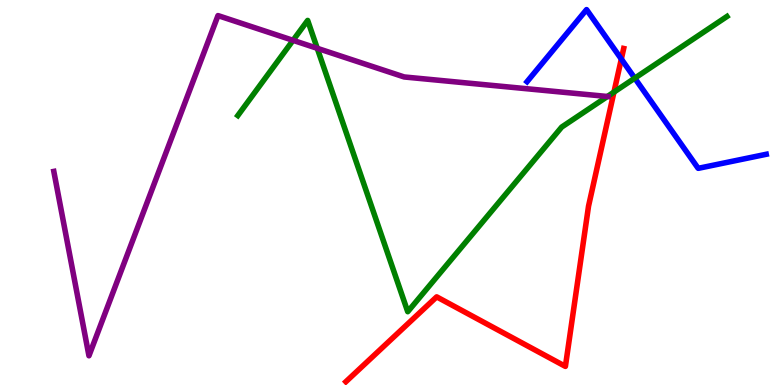[{'lines': ['blue', 'red'], 'intersections': [{'x': 8.02, 'y': 8.47}]}, {'lines': ['green', 'red'], 'intersections': [{'x': 7.92, 'y': 7.61}]}, {'lines': ['purple', 'red'], 'intersections': []}, {'lines': ['blue', 'green'], 'intersections': [{'x': 8.19, 'y': 7.97}]}, {'lines': ['blue', 'purple'], 'intersections': []}, {'lines': ['green', 'purple'], 'intersections': [{'x': 3.78, 'y': 8.95}, {'x': 4.09, 'y': 8.75}, {'x': 7.84, 'y': 7.49}]}]